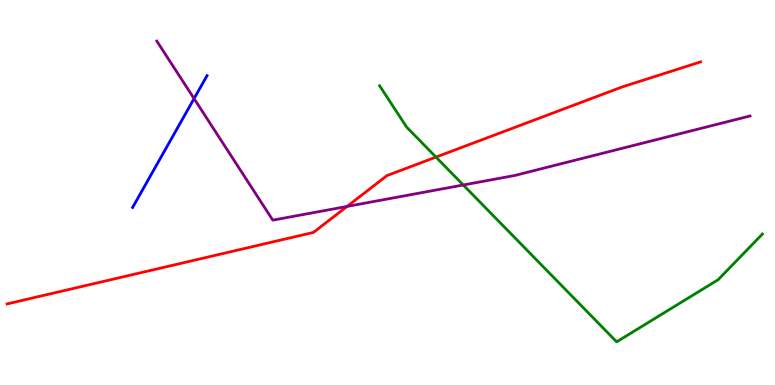[{'lines': ['blue', 'red'], 'intersections': []}, {'lines': ['green', 'red'], 'intersections': [{'x': 5.63, 'y': 5.92}]}, {'lines': ['purple', 'red'], 'intersections': [{'x': 4.48, 'y': 4.64}]}, {'lines': ['blue', 'green'], 'intersections': []}, {'lines': ['blue', 'purple'], 'intersections': [{'x': 2.5, 'y': 7.44}]}, {'lines': ['green', 'purple'], 'intersections': [{'x': 5.98, 'y': 5.2}]}]